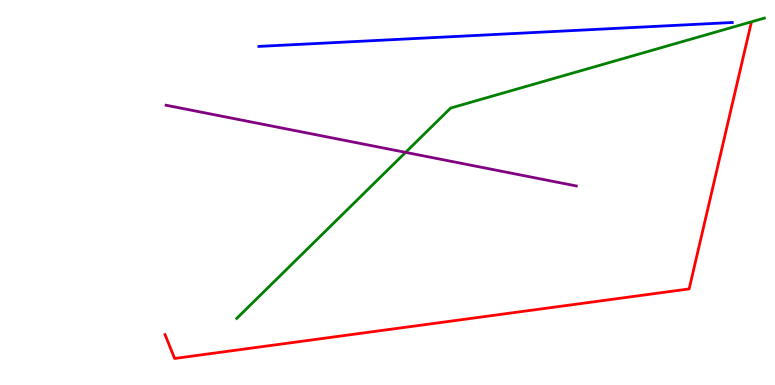[{'lines': ['blue', 'red'], 'intersections': []}, {'lines': ['green', 'red'], 'intersections': []}, {'lines': ['purple', 'red'], 'intersections': []}, {'lines': ['blue', 'green'], 'intersections': []}, {'lines': ['blue', 'purple'], 'intersections': []}, {'lines': ['green', 'purple'], 'intersections': [{'x': 5.23, 'y': 6.04}]}]